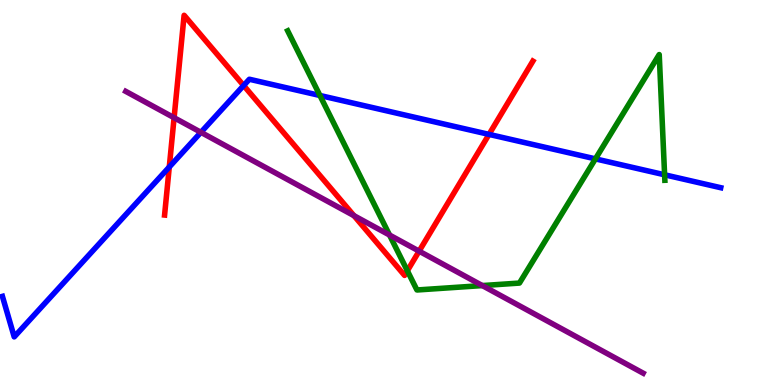[{'lines': ['blue', 'red'], 'intersections': [{'x': 2.18, 'y': 5.66}, {'x': 3.14, 'y': 7.78}, {'x': 6.31, 'y': 6.51}]}, {'lines': ['green', 'red'], 'intersections': [{'x': 5.26, 'y': 2.97}]}, {'lines': ['purple', 'red'], 'intersections': [{'x': 2.25, 'y': 6.94}, {'x': 4.57, 'y': 4.4}, {'x': 5.41, 'y': 3.48}]}, {'lines': ['blue', 'green'], 'intersections': [{'x': 4.13, 'y': 7.52}, {'x': 7.68, 'y': 5.87}, {'x': 8.58, 'y': 5.46}]}, {'lines': ['blue', 'purple'], 'intersections': [{'x': 2.59, 'y': 6.56}]}, {'lines': ['green', 'purple'], 'intersections': [{'x': 5.03, 'y': 3.9}, {'x': 6.22, 'y': 2.58}]}]